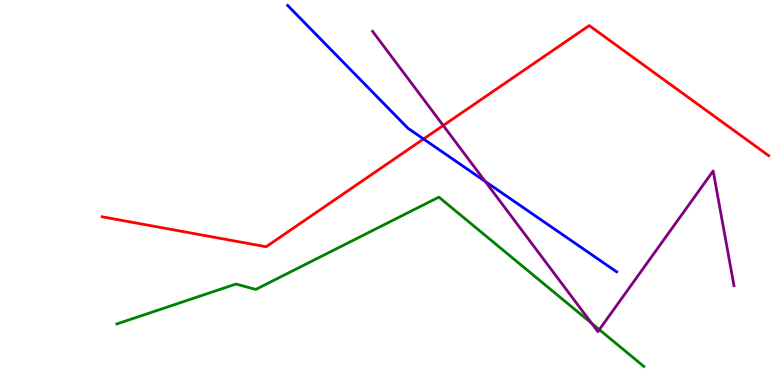[{'lines': ['blue', 'red'], 'intersections': [{'x': 5.47, 'y': 6.39}]}, {'lines': ['green', 'red'], 'intersections': []}, {'lines': ['purple', 'red'], 'intersections': [{'x': 5.72, 'y': 6.74}]}, {'lines': ['blue', 'green'], 'intersections': []}, {'lines': ['blue', 'purple'], 'intersections': [{'x': 6.26, 'y': 5.29}]}, {'lines': ['green', 'purple'], 'intersections': [{'x': 7.63, 'y': 1.6}, {'x': 7.73, 'y': 1.44}]}]